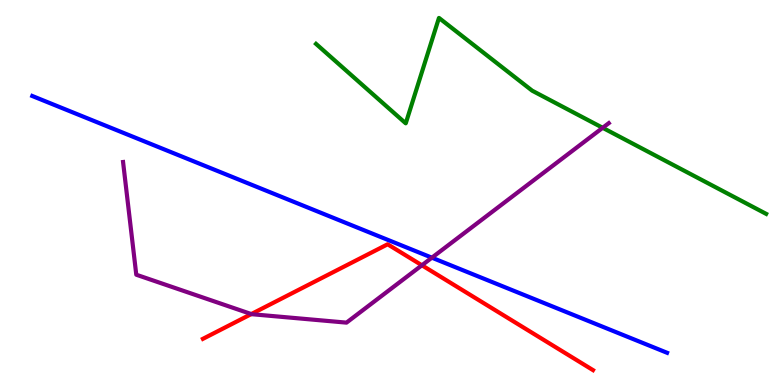[{'lines': ['blue', 'red'], 'intersections': []}, {'lines': ['green', 'red'], 'intersections': []}, {'lines': ['purple', 'red'], 'intersections': [{'x': 3.24, 'y': 1.84}, {'x': 5.44, 'y': 3.11}]}, {'lines': ['blue', 'green'], 'intersections': []}, {'lines': ['blue', 'purple'], 'intersections': [{'x': 5.57, 'y': 3.31}]}, {'lines': ['green', 'purple'], 'intersections': [{'x': 7.78, 'y': 6.68}]}]